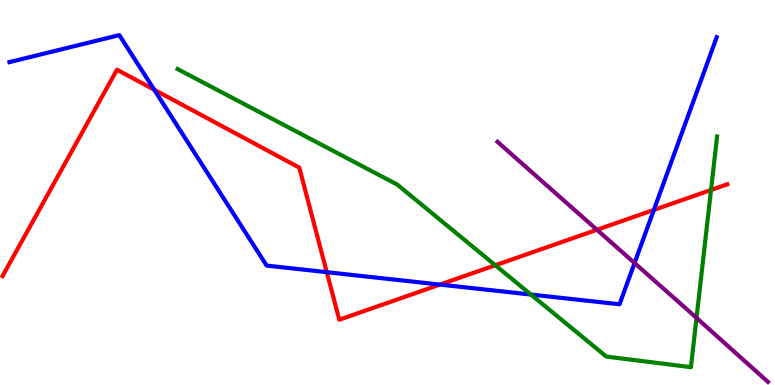[{'lines': ['blue', 'red'], 'intersections': [{'x': 1.99, 'y': 7.67}, {'x': 4.22, 'y': 2.93}, {'x': 5.68, 'y': 2.61}, {'x': 8.44, 'y': 4.55}]}, {'lines': ['green', 'red'], 'intersections': [{'x': 6.39, 'y': 3.11}, {'x': 9.17, 'y': 5.07}]}, {'lines': ['purple', 'red'], 'intersections': [{'x': 7.7, 'y': 4.03}]}, {'lines': ['blue', 'green'], 'intersections': [{'x': 6.85, 'y': 2.35}]}, {'lines': ['blue', 'purple'], 'intersections': [{'x': 8.19, 'y': 3.17}]}, {'lines': ['green', 'purple'], 'intersections': [{'x': 8.99, 'y': 1.74}]}]